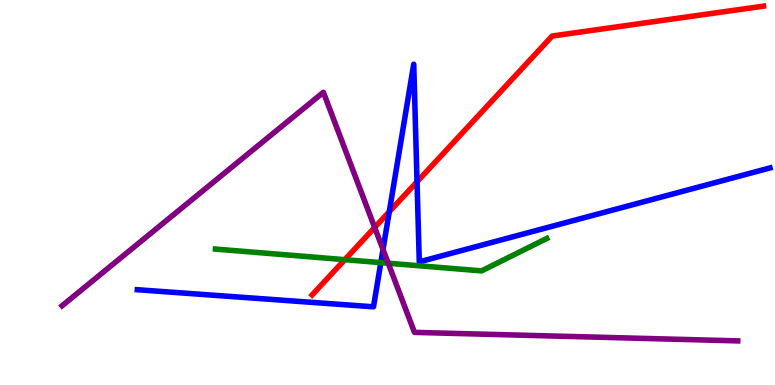[{'lines': ['blue', 'red'], 'intersections': [{'x': 5.02, 'y': 4.5}, {'x': 5.38, 'y': 5.28}]}, {'lines': ['green', 'red'], 'intersections': [{'x': 4.45, 'y': 3.26}]}, {'lines': ['purple', 'red'], 'intersections': [{'x': 4.83, 'y': 4.09}]}, {'lines': ['blue', 'green'], 'intersections': [{'x': 4.91, 'y': 3.18}]}, {'lines': ['blue', 'purple'], 'intersections': [{'x': 4.94, 'y': 3.52}]}, {'lines': ['green', 'purple'], 'intersections': [{'x': 5.01, 'y': 3.16}]}]